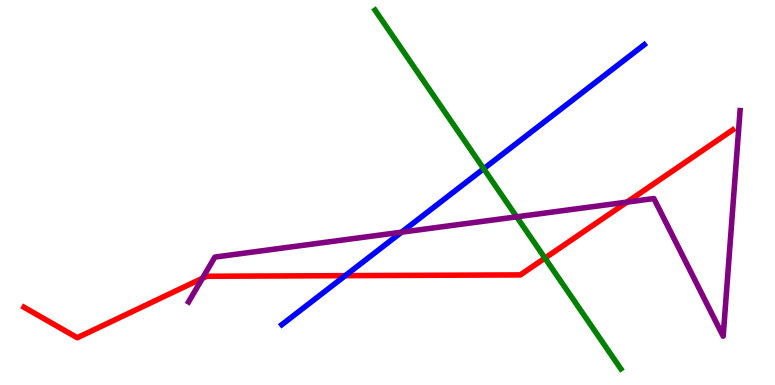[{'lines': ['blue', 'red'], 'intersections': [{'x': 4.46, 'y': 2.84}]}, {'lines': ['green', 'red'], 'intersections': [{'x': 7.03, 'y': 3.3}]}, {'lines': ['purple', 'red'], 'intersections': [{'x': 2.61, 'y': 2.77}, {'x': 8.09, 'y': 4.75}]}, {'lines': ['blue', 'green'], 'intersections': [{'x': 6.24, 'y': 5.62}]}, {'lines': ['blue', 'purple'], 'intersections': [{'x': 5.18, 'y': 3.97}]}, {'lines': ['green', 'purple'], 'intersections': [{'x': 6.67, 'y': 4.37}]}]